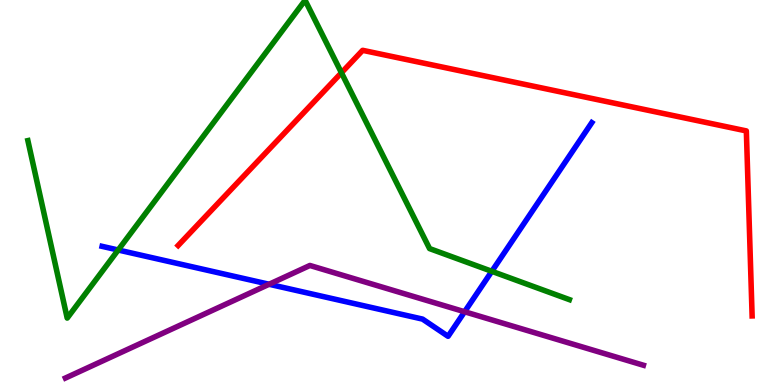[{'lines': ['blue', 'red'], 'intersections': []}, {'lines': ['green', 'red'], 'intersections': [{'x': 4.41, 'y': 8.11}]}, {'lines': ['purple', 'red'], 'intersections': []}, {'lines': ['blue', 'green'], 'intersections': [{'x': 1.52, 'y': 3.51}, {'x': 6.35, 'y': 2.95}]}, {'lines': ['blue', 'purple'], 'intersections': [{'x': 3.47, 'y': 2.62}, {'x': 5.99, 'y': 1.9}]}, {'lines': ['green', 'purple'], 'intersections': []}]